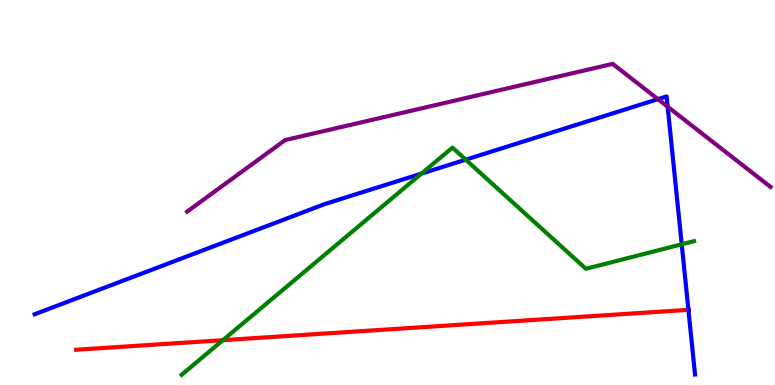[{'lines': ['blue', 'red'], 'intersections': [{'x': 8.88, 'y': 1.95}]}, {'lines': ['green', 'red'], 'intersections': [{'x': 2.88, 'y': 1.16}]}, {'lines': ['purple', 'red'], 'intersections': []}, {'lines': ['blue', 'green'], 'intersections': [{'x': 5.44, 'y': 5.49}, {'x': 6.01, 'y': 5.85}, {'x': 8.8, 'y': 3.65}]}, {'lines': ['blue', 'purple'], 'intersections': [{'x': 8.49, 'y': 7.42}, {'x': 8.61, 'y': 7.23}]}, {'lines': ['green', 'purple'], 'intersections': []}]